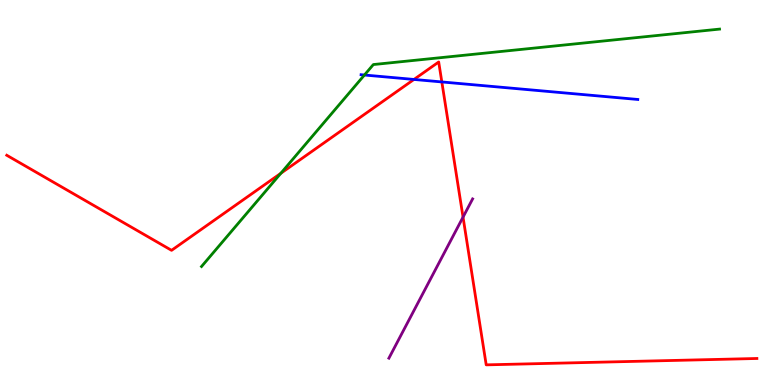[{'lines': ['blue', 'red'], 'intersections': [{'x': 5.34, 'y': 7.94}, {'x': 5.7, 'y': 7.87}]}, {'lines': ['green', 'red'], 'intersections': [{'x': 3.62, 'y': 5.5}]}, {'lines': ['purple', 'red'], 'intersections': [{'x': 5.97, 'y': 4.36}]}, {'lines': ['blue', 'green'], 'intersections': [{'x': 4.7, 'y': 8.05}]}, {'lines': ['blue', 'purple'], 'intersections': []}, {'lines': ['green', 'purple'], 'intersections': []}]